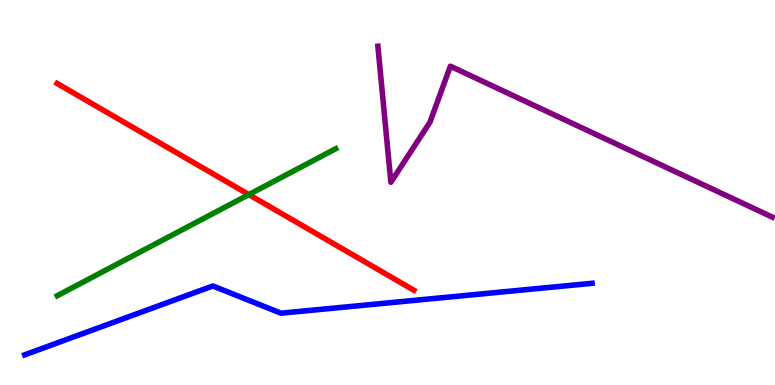[{'lines': ['blue', 'red'], 'intersections': []}, {'lines': ['green', 'red'], 'intersections': [{'x': 3.21, 'y': 4.95}]}, {'lines': ['purple', 'red'], 'intersections': []}, {'lines': ['blue', 'green'], 'intersections': []}, {'lines': ['blue', 'purple'], 'intersections': []}, {'lines': ['green', 'purple'], 'intersections': []}]